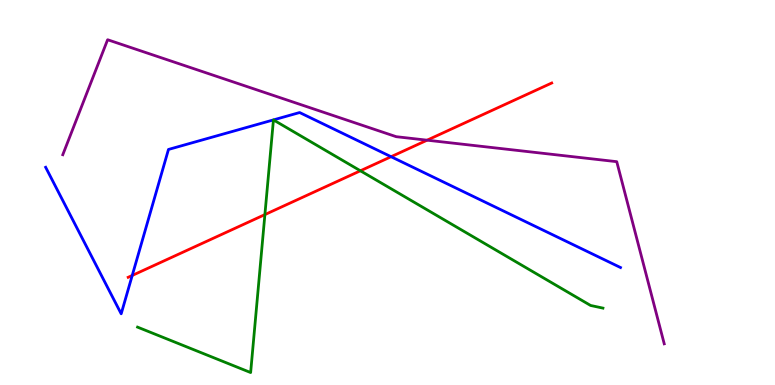[{'lines': ['blue', 'red'], 'intersections': [{'x': 1.71, 'y': 2.85}, {'x': 5.05, 'y': 5.93}]}, {'lines': ['green', 'red'], 'intersections': [{'x': 3.42, 'y': 4.43}, {'x': 4.65, 'y': 5.56}]}, {'lines': ['purple', 'red'], 'intersections': [{'x': 5.51, 'y': 6.36}]}, {'lines': ['blue', 'green'], 'intersections': []}, {'lines': ['blue', 'purple'], 'intersections': []}, {'lines': ['green', 'purple'], 'intersections': []}]